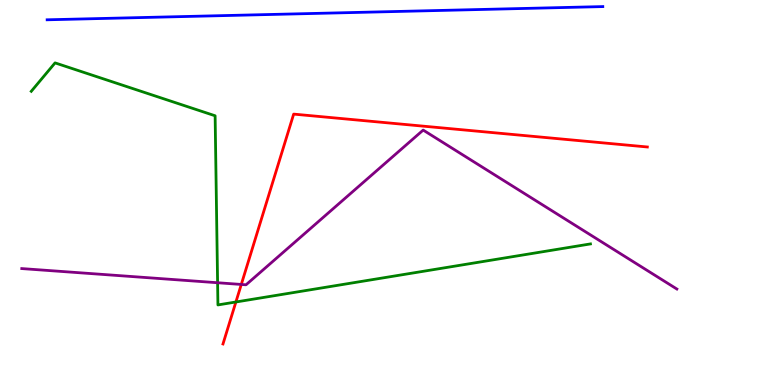[{'lines': ['blue', 'red'], 'intersections': []}, {'lines': ['green', 'red'], 'intersections': [{'x': 3.04, 'y': 2.16}]}, {'lines': ['purple', 'red'], 'intersections': [{'x': 3.11, 'y': 2.61}]}, {'lines': ['blue', 'green'], 'intersections': []}, {'lines': ['blue', 'purple'], 'intersections': []}, {'lines': ['green', 'purple'], 'intersections': [{'x': 2.81, 'y': 2.66}]}]